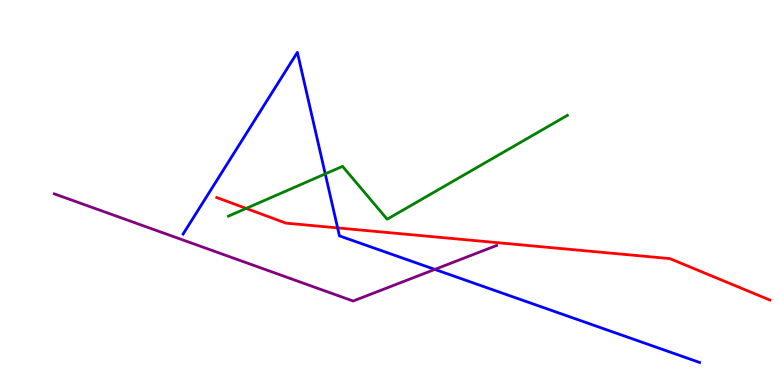[{'lines': ['blue', 'red'], 'intersections': [{'x': 4.36, 'y': 4.08}]}, {'lines': ['green', 'red'], 'intersections': [{'x': 3.18, 'y': 4.59}]}, {'lines': ['purple', 'red'], 'intersections': []}, {'lines': ['blue', 'green'], 'intersections': [{'x': 4.2, 'y': 5.48}]}, {'lines': ['blue', 'purple'], 'intersections': [{'x': 5.61, 'y': 3.0}]}, {'lines': ['green', 'purple'], 'intersections': []}]